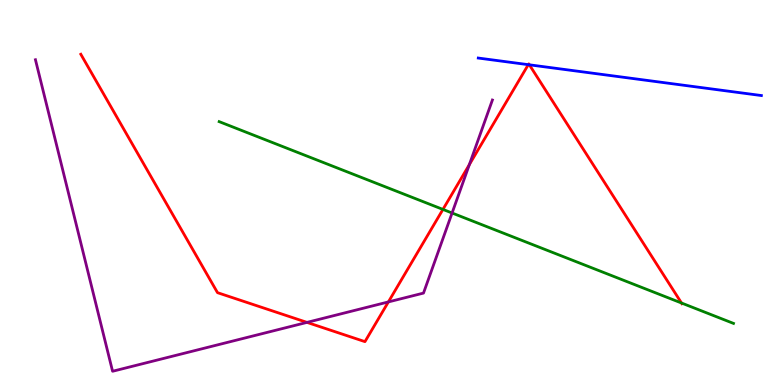[{'lines': ['blue', 'red'], 'intersections': [{'x': 6.82, 'y': 8.32}, {'x': 6.83, 'y': 8.32}]}, {'lines': ['green', 'red'], 'intersections': [{'x': 5.72, 'y': 4.56}, {'x': 8.79, 'y': 2.13}]}, {'lines': ['purple', 'red'], 'intersections': [{'x': 3.96, 'y': 1.63}, {'x': 5.01, 'y': 2.16}, {'x': 6.06, 'y': 5.72}]}, {'lines': ['blue', 'green'], 'intersections': []}, {'lines': ['blue', 'purple'], 'intersections': []}, {'lines': ['green', 'purple'], 'intersections': [{'x': 5.83, 'y': 4.47}]}]